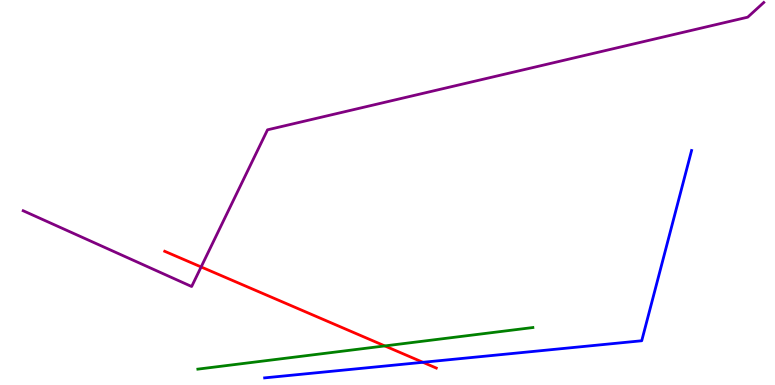[{'lines': ['blue', 'red'], 'intersections': [{'x': 5.46, 'y': 0.59}]}, {'lines': ['green', 'red'], 'intersections': [{'x': 4.97, 'y': 1.02}]}, {'lines': ['purple', 'red'], 'intersections': [{'x': 2.6, 'y': 3.07}]}, {'lines': ['blue', 'green'], 'intersections': []}, {'lines': ['blue', 'purple'], 'intersections': []}, {'lines': ['green', 'purple'], 'intersections': []}]